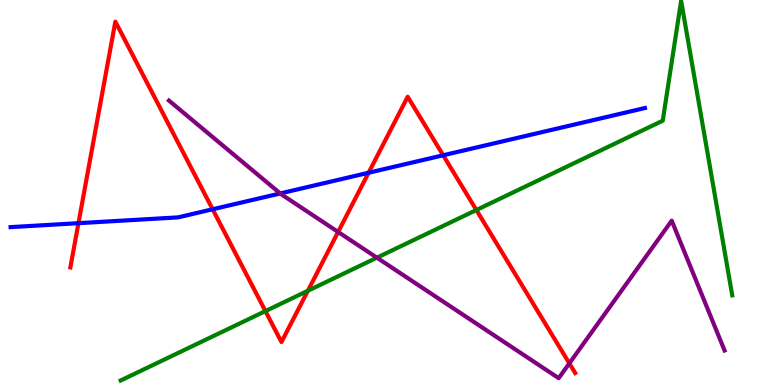[{'lines': ['blue', 'red'], 'intersections': [{'x': 1.01, 'y': 4.2}, {'x': 2.74, 'y': 4.56}, {'x': 4.76, 'y': 5.51}, {'x': 5.72, 'y': 5.97}]}, {'lines': ['green', 'red'], 'intersections': [{'x': 3.42, 'y': 1.92}, {'x': 3.97, 'y': 2.45}, {'x': 6.15, 'y': 4.55}]}, {'lines': ['purple', 'red'], 'intersections': [{'x': 4.36, 'y': 3.97}, {'x': 7.35, 'y': 0.563}]}, {'lines': ['blue', 'green'], 'intersections': []}, {'lines': ['blue', 'purple'], 'intersections': [{'x': 3.62, 'y': 4.98}]}, {'lines': ['green', 'purple'], 'intersections': [{'x': 4.86, 'y': 3.31}]}]